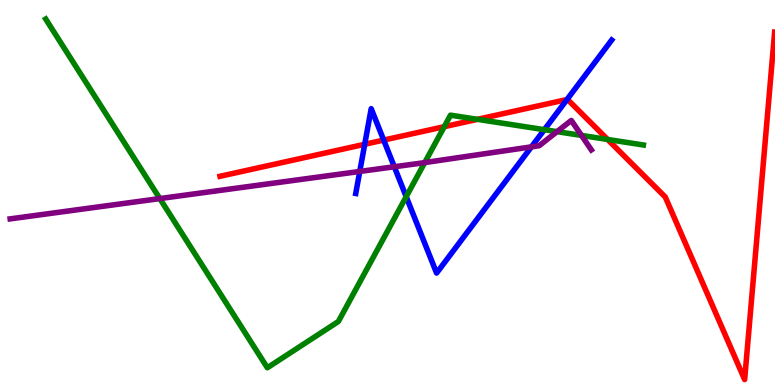[{'lines': ['blue', 'red'], 'intersections': [{'x': 4.71, 'y': 6.25}, {'x': 4.95, 'y': 6.36}, {'x': 7.32, 'y': 7.41}]}, {'lines': ['green', 'red'], 'intersections': [{'x': 5.73, 'y': 6.71}, {'x': 6.16, 'y': 6.9}, {'x': 7.84, 'y': 6.38}]}, {'lines': ['purple', 'red'], 'intersections': []}, {'lines': ['blue', 'green'], 'intersections': [{'x': 5.24, 'y': 4.89}, {'x': 7.02, 'y': 6.63}]}, {'lines': ['blue', 'purple'], 'intersections': [{'x': 4.64, 'y': 5.55}, {'x': 5.09, 'y': 5.67}, {'x': 6.86, 'y': 6.19}]}, {'lines': ['green', 'purple'], 'intersections': [{'x': 2.06, 'y': 4.84}, {'x': 5.48, 'y': 5.78}, {'x': 7.19, 'y': 6.58}, {'x': 7.5, 'y': 6.48}]}]